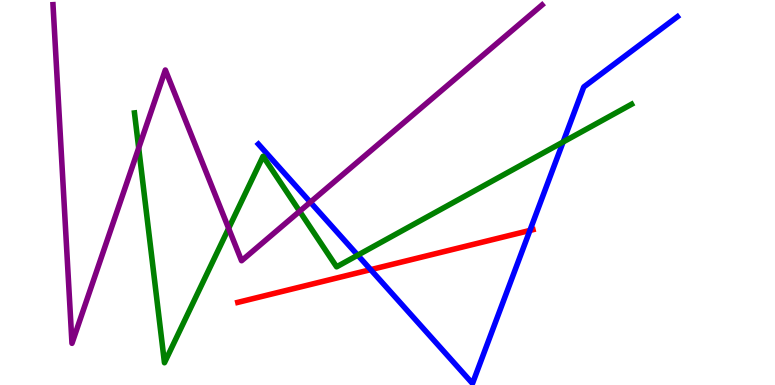[{'lines': ['blue', 'red'], 'intersections': [{'x': 4.78, 'y': 3.0}, {'x': 6.84, 'y': 4.01}]}, {'lines': ['green', 'red'], 'intersections': []}, {'lines': ['purple', 'red'], 'intersections': []}, {'lines': ['blue', 'green'], 'intersections': [{'x': 4.62, 'y': 3.37}, {'x': 7.27, 'y': 6.31}]}, {'lines': ['blue', 'purple'], 'intersections': [{'x': 4.0, 'y': 4.75}]}, {'lines': ['green', 'purple'], 'intersections': [{'x': 1.79, 'y': 6.16}, {'x': 2.95, 'y': 4.07}, {'x': 3.87, 'y': 4.51}]}]